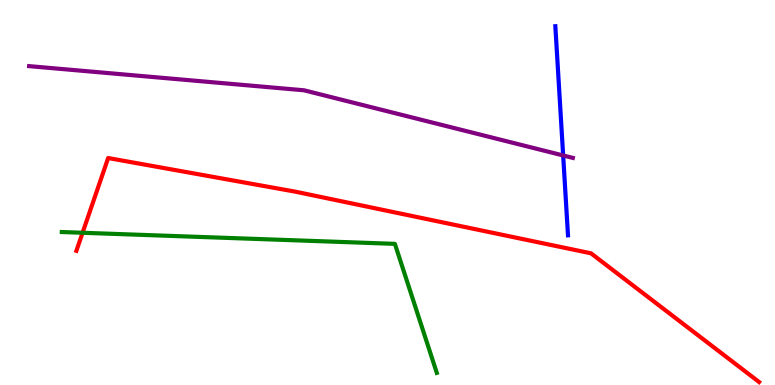[{'lines': ['blue', 'red'], 'intersections': []}, {'lines': ['green', 'red'], 'intersections': [{'x': 1.07, 'y': 3.95}]}, {'lines': ['purple', 'red'], 'intersections': []}, {'lines': ['blue', 'green'], 'intersections': []}, {'lines': ['blue', 'purple'], 'intersections': [{'x': 7.27, 'y': 5.96}]}, {'lines': ['green', 'purple'], 'intersections': []}]